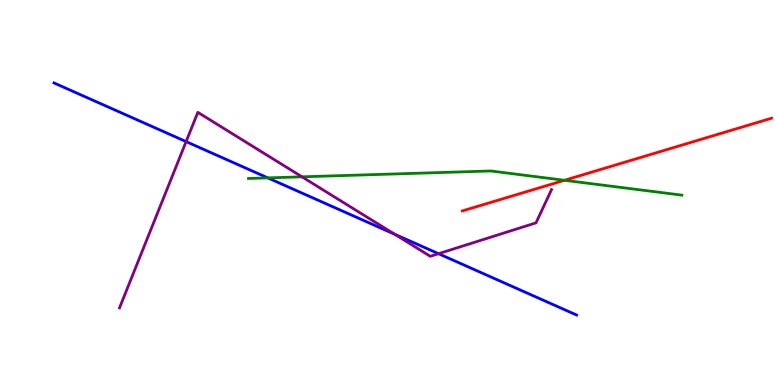[{'lines': ['blue', 'red'], 'intersections': []}, {'lines': ['green', 'red'], 'intersections': [{'x': 7.28, 'y': 5.32}]}, {'lines': ['purple', 'red'], 'intersections': []}, {'lines': ['blue', 'green'], 'intersections': [{'x': 3.46, 'y': 5.38}]}, {'lines': ['blue', 'purple'], 'intersections': [{'x': 2.4, 'y': 6.32}, {'x': 5.09, 'y': 3.92}, {'x': 5.66, 'y': 3.41}]}, {'lines': ['green', 'purple'], 'intersections': [{'x': 3.9, 'y': 5.41}]}]